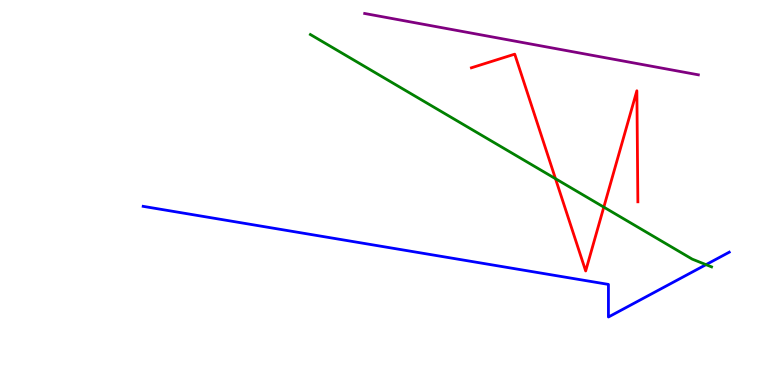[{'lines': ['blue', 'red'], 'intersections': []}, {'lines': ['green', 'red'], 'intersections': [{'x': 7.17, 'y': 5.36}, {'x': 7.79, 'y': 4.62}]}, {'lines': ['purple', 'red'], 'intersections': []}, {'lines': ['blue', 'green'], 'intersections': [{'x': 9.11, 'y': 3.13}]}, {'lines': ['blue', 'purple'], 'intersections': []}, {'lines': ['green', 'purple'], 'intersections': []}]